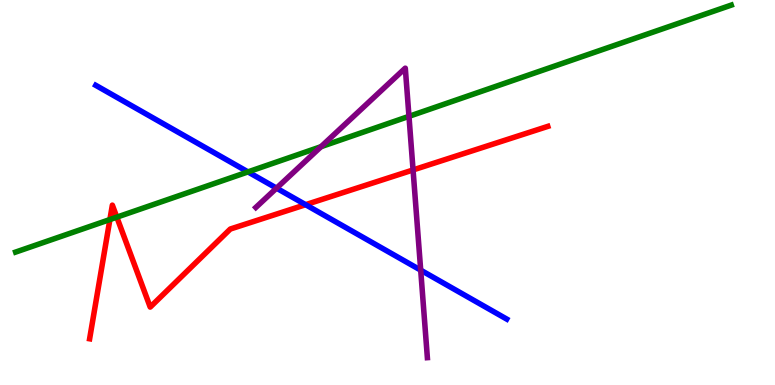[{'lines': ['blue', 'red'], 'intersections': [{'x': 3.94, 'y': 4.68}]}, {'lines': ['green', 'red'], 'intersections': [{'x': 1.42, 'y': 4.3}, {'x': 1.51, 'y': 4.36}]}, {'lines': ['purple', 'red'], 'intersections': [{'x': 5.33, 'y': 5.59}]}, {'lines': ['blue', 'green'], 'intersections': [{'x': 3.2, 'y': 5.53}]}, {'lines': ['blue', 'purple'], 'intersections': [{'x': 3.57, 'y': 5.11}, {'x': 5.43, 'y': 2.98}]}, {'lines': ['green', 'purple'], 'intersections': [{'x': 4.14, 'y': 6.19}, {'x': 5.28, 'y': 6.98}]}]